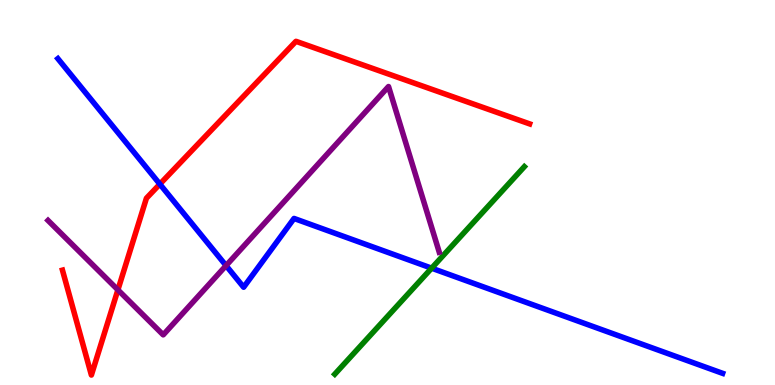[{'lines': ['blue', 'red'], 'intersections': [{'x': 2.06, 'y': 5.22}]}, {'lines': ['green', 'red'], 'intersections': []}, {'lines': ['purple', 'red'], 'intersections': [{'x': 1.52, 'y': 2.47}]}, {'lines': ['blue', 'green'], 'intersections': [{'x': 5.57, 'y': 3.03}]}, {'lines': ['blue', 'purple'], 'intersections': [{'x': 2.92, 'y': 3.1}]}, {'lines': ['green', 'purple'], 'intersections': []}]